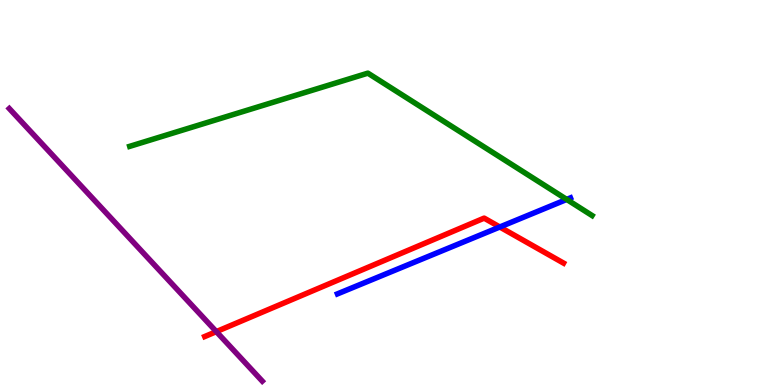[{'lines': ['blue', 'red'], 'intersections': [{'x': 6.45, 'y': 4.1}]}, {'lines': ['green', 'red'], 'intersections': []}, {'lines': ['purple', 'red'], 'intersections': [{'x': 2.79, 'y': 1.39}]}, {'lines': ['blue', 'green'], 'intersections': [{'x': 7.31, 'y': 4.82}]}, {'lines': ['blue', 'purple'], 'intersections': []}, {'lines': ['green', 'purple'], 'intersections': []}]